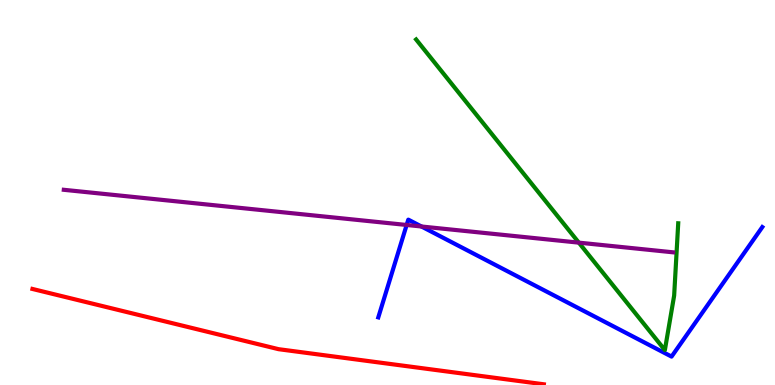[{'lines': ['blue', 'red'], 'intersections': []}, {'lines': ['green', 'red'], 'intersections': []}, {'lines': ['purple', 'red'], 'intersections': []}, {'lines': ['blue', 'green'], 'intersections': []}, {'lines': ['blue', 'purple'], 'intersections': [{'x': 5.25, 'y': 4.16}, {'x': 5.44, 'y': 4.12}]}, {'lines': ['green', 'purple'], 'intersections': [{'x': 7.47, 'y': 3.7}]}]